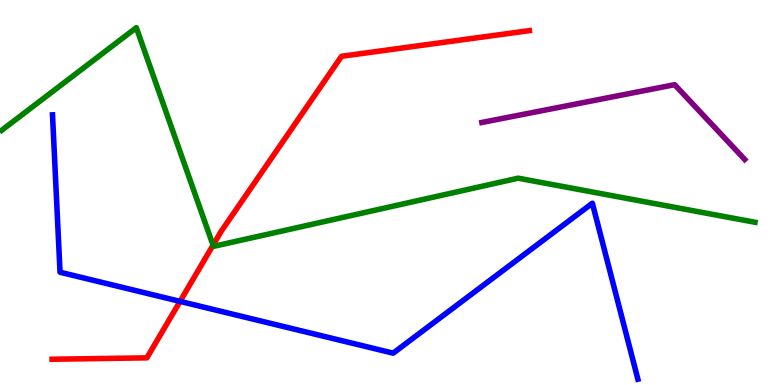[{'lines': ['blue', 'red'], 'intersections': [{'x': 2.32, 'y': 2.17}]}, {'lines': ['green', 'red'], 'intersections': [{'x': 2.75, 'y': 3.63}]}, {'lines': ['purple', 'red'], 'intersections': []}, {'lines': ['blue', 'green'], 'intersections': []}, {'lines': ['blue', 'purple'], 'intersections': []}, {'lines': ['green', 'purple'], 'intersections': []}]